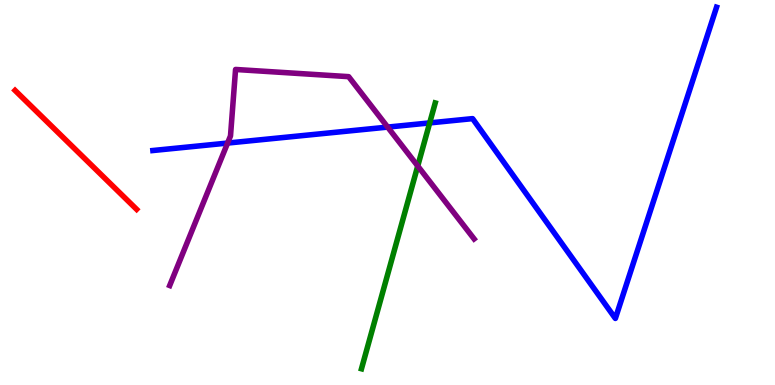[{'lines': ['blue', 'red'], 'intersections': []}, {'lines': ['green', 'red'], 'intersections': []}, {'lines': ['purple', 'red'], 'intersections': []}, {'lines': ['blue', 'green'], 'intersections': [{'x': 5.54, 'y': 6.81}]}, {'lines': ['blue', 'purple'], 'intersections': [{'x': 2.94, 'y': 6.28}, {'x': 5.0, 'y': 6.7}]}, {'lines': ['green', 'purple'], 'intersections': [{'x': 5.39, 'y': 5.69}]}]